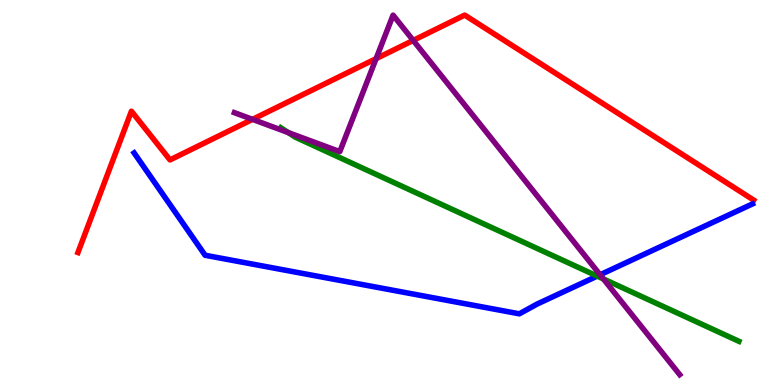[{'lines': ['blue', 'red'], 'intersections': []}, {'lines': ['green', 'red'], 'intersections': []}, {'lines': ['purple', 'red'], 'intersections': [{'x': 3.26, 'y': 6.9}, {'x': 4.85, 'y': 8.48}, {'x': 5.33, 'y': 8.95}]}, {'lines': ['blue', 'green'], 'intersections': [{'x': 7.71, 'y': 2.83}]}, {'lines': ['blue', 'purple'], 'intersections': [{'x': 7.74, 'y': 2.86}]}, {'lines': ['green', 'purple'], 'intersections': [{'x': 3.72, 'y': 6.56}, {'x': 7.79, 'y': 2.75}]}]